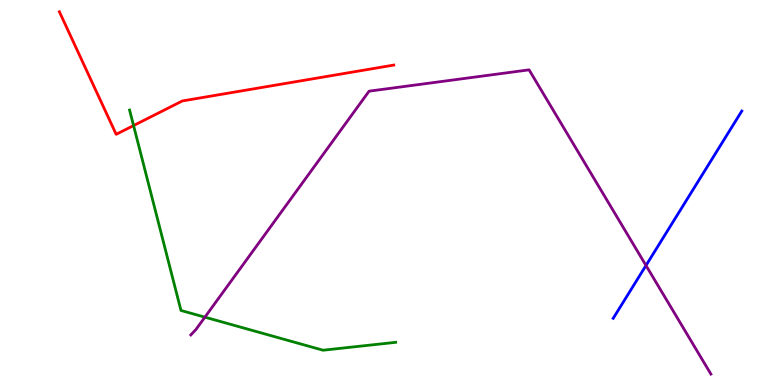[{'lines': ['blue', 'red'], 'intersections': []}, {'lines': ['green', 'red'], 'intersections': [{'x': 1.72, 'y': 6.74}]}, {'lines': ['purple', 'red'], 'intersections': []}, {'lines': ['blue', 'green'], 'intersections': []}, {'lines': ['blue', 'purple'], 'intersections': [{'x': 8.34, 'y': 3.1}]}, {'lines': ['green', 'purple'], 'intersections': [{'x': 2.64, 'y': 1.76}]}]